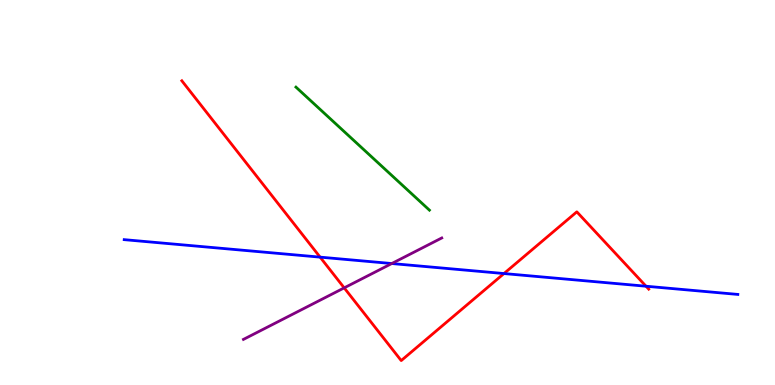[{'lines': ['blue', 'red'], 'intersections': [{'x': 4.13, 'y': 3.32}, {'x': 6.5, 'y': 2.89}, {'x': 8.34, 'y': 2.57}]}, {'lines': ['green', 'red'], 'intersections': []}, {'lines': ['purple', 'red'], 'intersections': [{'x': 4.44, 'y': 2.52}]}, {'lines': ['blue', 'green'], 'intersections': []}, {'lines': ['blue', 'purple'], 'intersections': [{'x': 5.06, 'y': 3.15}]}, {'lines': ['green', 'purple'], 'intersections': []}]